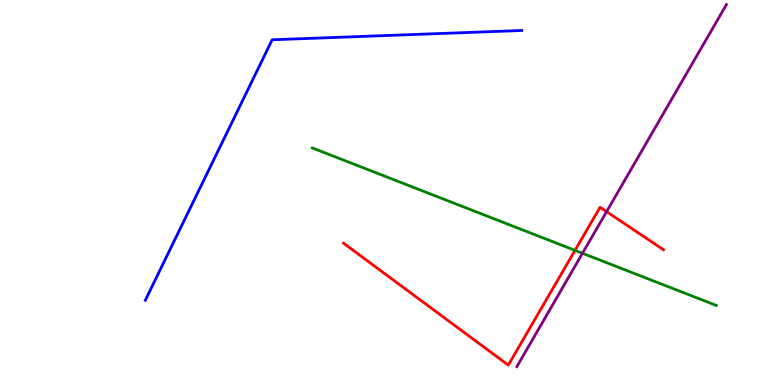[{'lines': ['blue', 'red'], 'intersections': []}, {'lines': ['green', 'red'], 'intersections': [{'x': 7.42, 'y': 3.5}]}, {'lines': ['purple', 'red'], 'intersections': [{'x': 7.83, 'y': 4.5}]}, {'lines': ['blue', 'green'], 'intersections': []}, {'lines': ['blue', 'purple'], 'intersections': []}, {'lines': ['green', 'purple'], 'intersections': [{'x': 7.52, 'y': 3.42}]}]